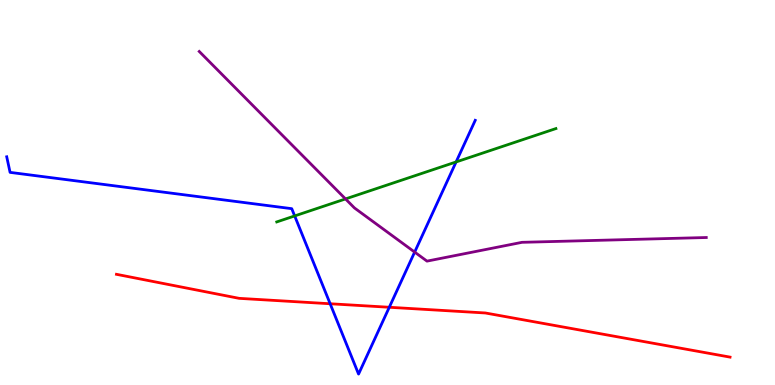[{'lines': ['blue', 'red'], 'intersections': [{'x': 4.26, 'y': 2.11}, {'x': 5.02, 'y': 2.02}]}, {'lines': ['green', 'red'], 'intersections': []}, {'lines': ['purple', 'red'], 'intersections': []}, {'lines': ['blue', 'green'], 'intersections': [{'x': 3.8, 'y': 4.39}, {'x': 5.89, 'y': 5.79}]}, {'lines': ['blue', 'purple'], 'intersections': [{'x': 5.35, 'y': 3.45}]}, {'lines': ['green', 'purple'], 'intersections': [{'x': 4.46, 'y': 4.83}]}]